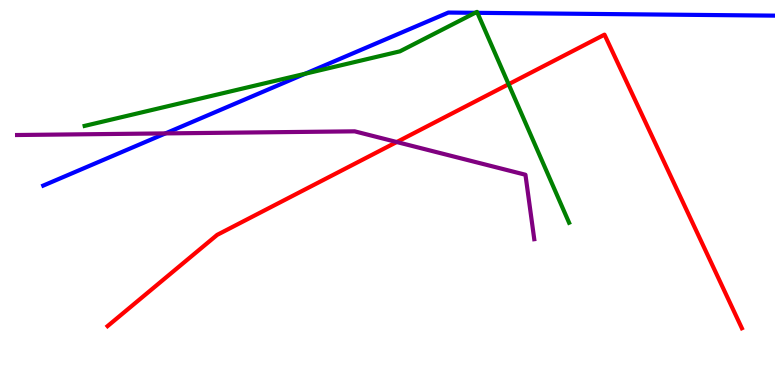[{'lines': ['blue', 'red'], 'intersections': []}, {'lines': ['green', 'red'], 'intersections': [{'x': 6.56, 'y': 7.81}]}, {'lines': ['purple', 'red'], 'intersections': [{'x': 5.12, 'y': 6.31}]}, {'lines': ['blue', 'green'], 'intersections': [{'x': 3.94, 'y': 8.08}, {'x': 6.13, 'y': 9.67}, {'x': 6.16, 'y': 9.67}]}, {'lines': ['blue', 'purple'], 'intersections': [{'x': 2.13, 'y': 6.54}]}, {'lines': ['green', 'purple'], 'intersections': []}]